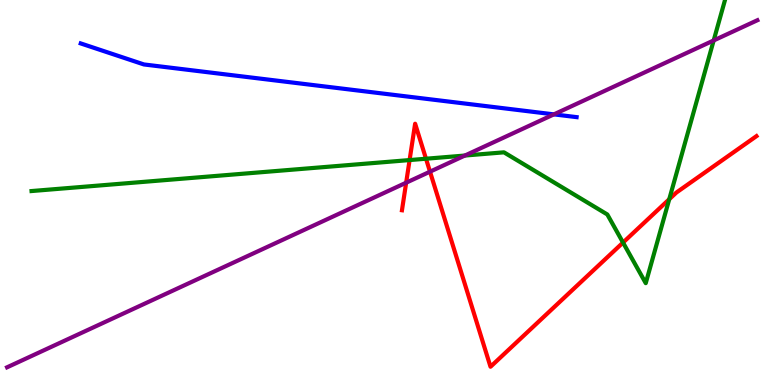[{'lines': ['blue', 'red'], 'intersections': []}, {'lines': ['green', 'red'], 'intersections': [{'x': 5.29, 'y': 5.84}, {'x': 5.5, 'y': 5.88}, {'x': 8.04, 'y': 3.7}, {'x': 8.64, 'y': 4.83}]}, {'lines': ['purple', 'red'], 'intersections': [{'x': 5.24, 'y': 5.25}, {'x': 5.55, 'y': 5.54}]}, {'lines': ['blue', 'green'], 'intersections': []}, {'lines': ['blue', 'purple'], 'intersections': [{'x': 7.15, 'y': 7.03}]}, {'lines': ['green', 'purple'], 'intersections': [{'x': 6.0, 'y': 5.96}, {'x': 9.21, 'y': 8.95}]}]